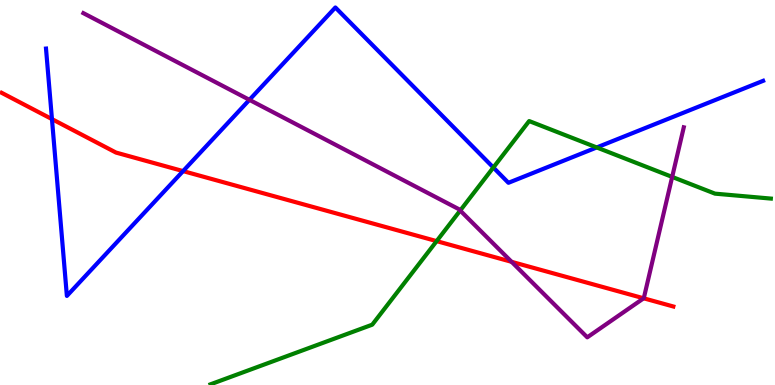[{'lines': ['blue', 'red'], 'intersections': [{'x': 0.67, 'y': 6.91}, {'x': 2.36, 'y': 5.56}]}, {'lines': ['green', 'red'], 'intersections': [{'x': 5.63, 'y': 3.74}]}, {'lines': ['purple', 'red'], 'intersections': [{'x': 6.6, 'y': 3.2}, {'x': 8.31, 'y': 2.25}]}, {'lines': ['blue', 'green'], 'intersections': [{'x': 6.37, 'y': 5.65}, {'x': 7.7, 'y': 6.17}]}, {'lines': ['blue', 'purple'], 'intersections': [{'x': 3.22, 'y': 7.41}]}, {'lines': ['green', 'purple'], 'intersections': [{'x': 5.94, 'y': 4.53}, {'x': 8.67, 'y': 5.4}]}]